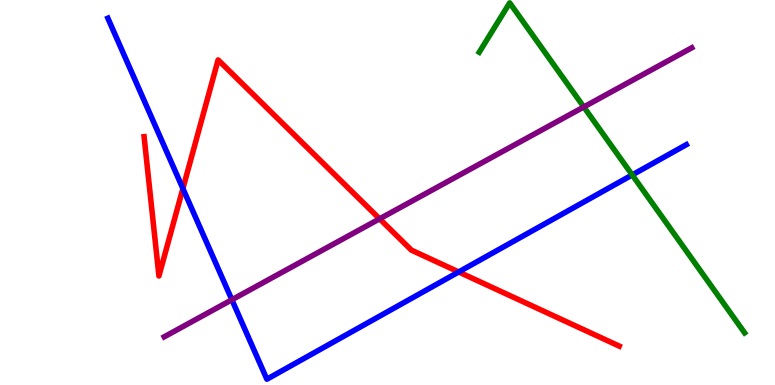[{'lines': ['blue', 'red'], 'intersections': [{'x': 2.36, 'y': 5.1}, {'x': 5.92, 'y': 2.94}]}, {'lines': ['green', 'red'], 'intersections': []}, {'lines': ['purple', 'red'], 'intersections': [{'x': 4.9, 'y': 4.32}]}, {'lines': ['blue', 'green'], 'intersections': [{'x': 8.16, 'y': 5.46}]}, {'lines': ['blue', 'purple'], 'intersections': [{'x': 2.99, 'y': 2.21}]}, {'lines': ['green', 'purple'], 'intersections': [{'x': 7.53, 'y': 7.22}]}]